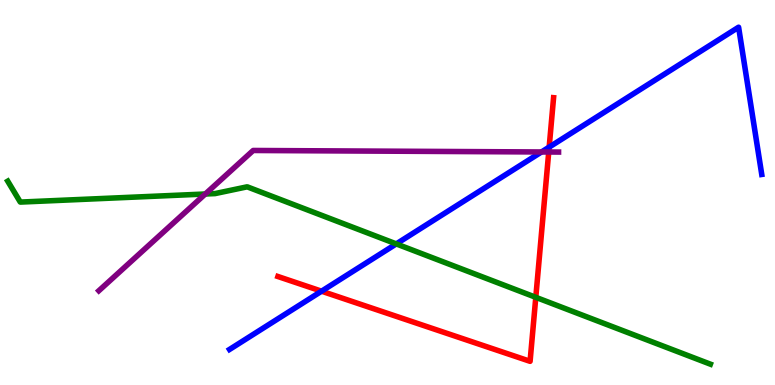[{'lines': ['blue', 'red'], 'intersections': [{'x': 4.15, 'y': 2.44}, {'x': 7.09, 'y': 6.18}]}, {'lines': ['green', 'red'], 'intersections': [{'x': 6.91, 'y': 2.28}]}, {'lines': ['purple', 'red'], 'intersections': [{'x': 7.08, 'y': 6.05}]}, {'lines': ['blue', 'green'], 'intersections': [{'x': 5.11, 'y': 3.66}]}, {'lines': ['blue', 'purple'], 'intersections': [{'x': 6.99, 'y': 6.05}]}, {'lines': ['green', 'purple'], 'intersections': [{'x': 2.65, 'y': 4.96}]}]